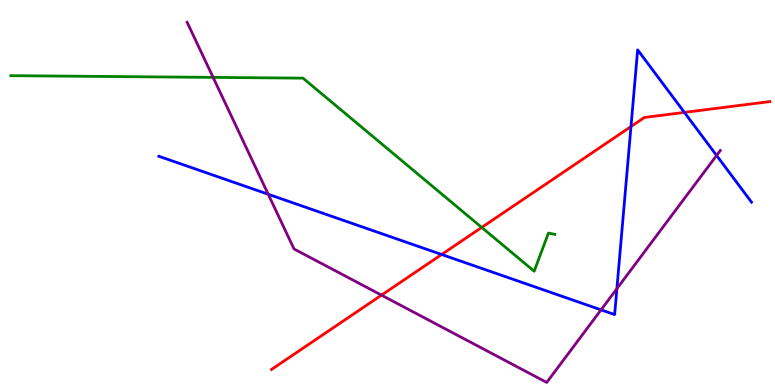[{'lines': ['blue', 'red'], 'intersections': [{'x': 5.7, 'y': 3.39}, {'x': 8.14, 'y': 6.71}, {'x': 8.83, 'y': 7.08}]}, {'lines': ['green', 'red'], 'intersections': [{'x': 6.22, 'y': 4.09}]}, {'lines': ['purple', 'red'], 'intersections': [{'x': 4.92, 'y': 2.33}]}, {'lines': ['blue', 'green'], 'intersections': []}, {'lines': ['blue', 'purple'], 'intersections': [{'x': 3.46, 'y': 4.95}, {'x': 7.76, 'y': 1.95}, {'x': 7.96, 'y': 2.5}, {'x': 9.25, 'y': 5.96}]}, {'lines': ['green', 'purple'], 'intersections': [{'x': 2.75, 'y': 7.99}]}]